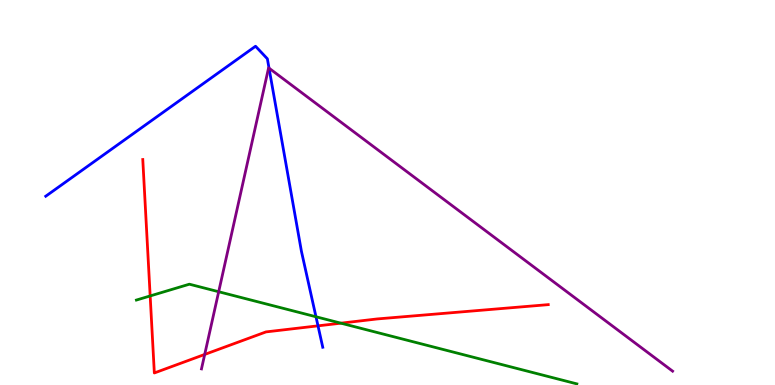[{'lines': ['blue', 'red'], 'intersections': [{'x': 4.1, 'y': 1.54}]}, {'lines': ['green', 'red'], 'intersections': [{'x': 1.94, 'y': 2.31}, {'x': 4.4, 'y': 1.61}]}, {'lines': ['purple', 'red'], 'intersections': [{'x': 2.64, 'y': 0.794}]}, {'lines': ['blue', 'green'], 'intersections': [{'x': 4.08, 'y': 1.77}]}, {'lines': ['blue', 'purple'], 'intersections': [{'x': 3.47, 'y': 8.23}]}, {'lines': ['green', 'purple'], 'intersections': [{'x': 2.82, 'y': 2.42}]}]